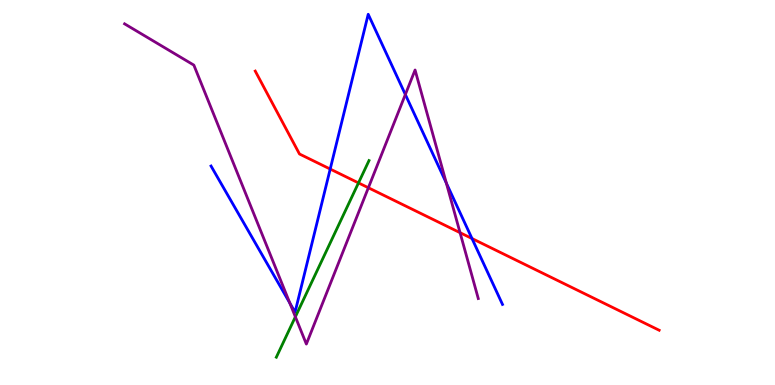[{'lines': ['blue', 'red'], 'intersections': [{'x': 4.26, 'y': 5.61}, {'x': 6.09, 'y': 3.8}]}, {'lines': ['green', 'red'], 'intersections': [{'x': 4.63, 'y': 5.25}]}, {'lines': ['purple', 'red'], 'intersections': [{'x': 4.75, 'y': 5.12}, {'x': 5.94, 'y': 3.96}]}, {'lines': ['blue', 'green'], 'intersections': []}, {'lines': ['blue', 'purple'], 'intersections': [{'x': 3.74, 'y': 2.13}, {'x': 5.23, 'y': 7.54}, {'x': 5.76, 'y': 5.24}]}, {'lines': ['green', 'purple'], 'intersections': [{'x': 3.81, 'y': 1.77}]}]